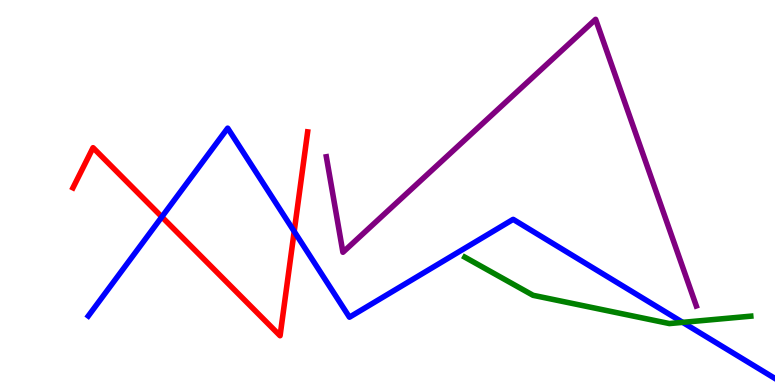[{'lines': ['blue', 'red'], 'intersections': [{'x': 2.09, 'y': 4.37}, {'x': 3.8, 'y': 3.99}]}, {'lines': ['green', 'red'], 'intersections': []}, {'lines': ['purple', 'red'], 'intersections': []}, {'lines': ['blue', 'green'], 'intersections': [{'x': 8.81, 'y': 1.63}]}, {'lines': ['blue', 'purple'], 'intersections': []}, {'lines': ['green', 'purple'], 'intersections': []}]